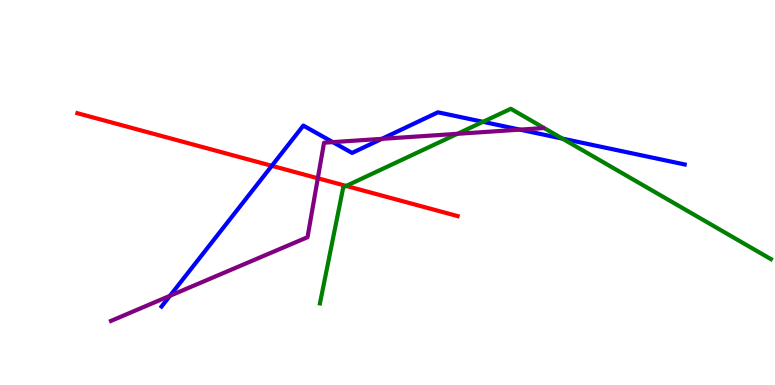[{'lines': ['blue', 'red'], 'intersections': [{'x': 3.51, 'y': 5.69}]}, {'lines': ['green', 'red'], 'intersections': [{'x': 4.47, 'y': 5.17}]}, {'lines': ['purple', 'red'], 'intersections': [{'x': 4.1, 'y': 5.37}]}, {'lines': ['blue', 'green'], 'intersections': [{'x': 6.23, 'y': 6.84}, {'x': 7.26, 'y': 6.4}]}, {'lines': ['blue', 'purple'], 'intersections': [{'x': 2.19, 'y': 2.32}, {'x': 4.29, 'y': 6.31}, {'x': 4.93, 'y': 6.39}, {'x': 6.71, 'y': 6.63}]}, {'lines': ['green', 'purple'], 'intersections': [{'x': 5.9, 'y': 6.52}]}]